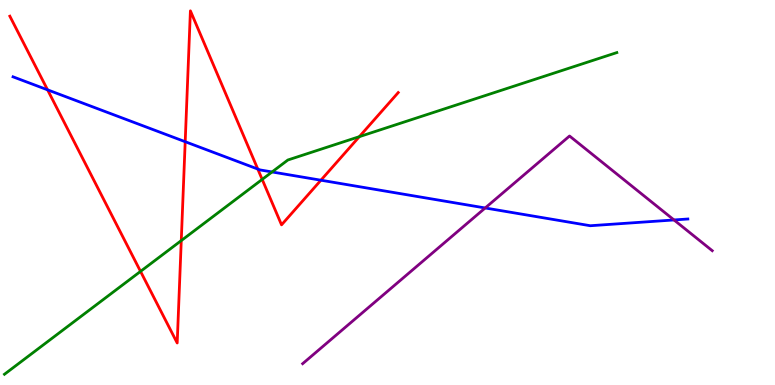[{'lines': ['blue', 'red'], 'intersections': [{'x': 0.614, 'y': 7.67}, {'x': 2.39, 'y': 6.32}, {'x': 3.33, 'y': 5.61}, {'x': 4.14, 'y': 5.32}]}, {'lines': ['green', 'red'], 'intersections': [{'x': 1.81, 'y': 2.95}, {'x': 2.34, 'y': 3.75}, {'x': 3.38, 'y': 5.34}, {'x': 4.64, 'y': 6.45}]}, {'lines': ['purple', 'red'], 'intersections': []}, {'lines': ['blue', 'green'], 'intersections': [{'x': 3.51, 'y': 5.53}]}, {'lines': ['blue', 'purple'], 'intersections': [{'x': 6.26, 'y': 4.6}, {'x': 8.7, 'y': 4.29}]}, {'lines': ['green', 'purple'], 'intersections': []}]